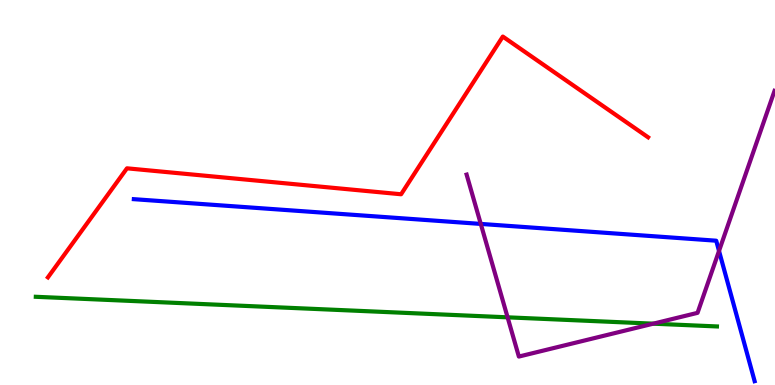[{'lines': ['blue', 'red'], 'intersections': []}, {'lines': ['green', 'red'], 'intersections': []}, {'lines': ['purple', 'red'], 'intersections': []}, {'lines': ['blue', 'green'], 'intersections': []}, {'lines': ['blue', 'purple'], 'intersections': [{'x': 6.2, 'y': 4.18}, {'x': 9.28, 'y': 3.48}]}, {'lines': ['green', 'purple'], 'intersections': [{'x': 6.55, 'y': 1.76}, {'x': 8.43, 'y': 1.59}]}]